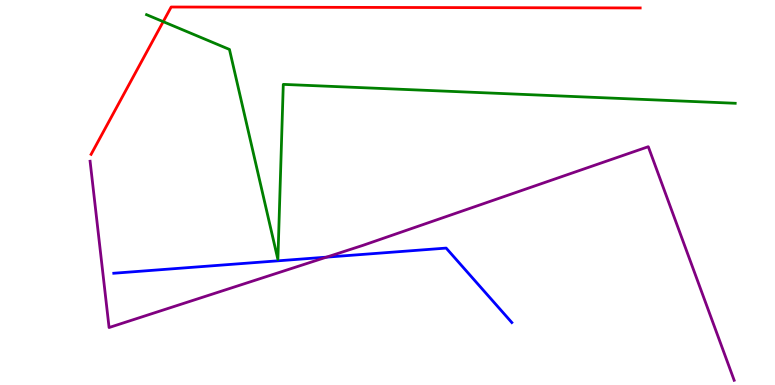[{'lines': ['blue', 'red'], 'intersections': []}, {'lines': ['green', 'red'], 'intersections': [{'x': 2.11, 'y': 9.44}]}, {'lines': ['purple', 'red'], 'intersections': []}, {'lines': ['blue', 'green'], 'intersections': []}, {'lines': ['blue', 'purple'], 'intersections': [{'x': 4.21, 'y': 3.32}]}, {'lines': ['green', 'purple'], 'intersections': []}]